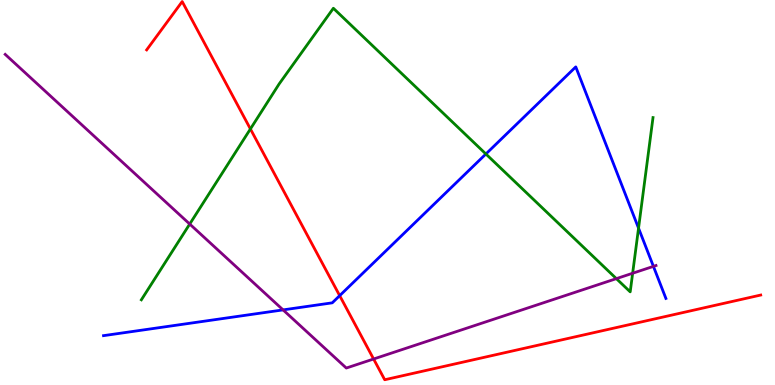[{'lines': ['blue', 'red'], 'intersections': [{'x': 4.38, 'y': 2.32}]}, {'lines': ['green', 'red'], 'intersections': [{'x': 3.23, 'y': 6.65}]}, {'lines': ['purple', 'red'], 'intersections': [{'x': 4.82, 'y': 0.675}]}, {'lines': ['blue', 'green'], 'intersections': [{'x': 6.27, 'y': 6.0}, {'x': 8.24, 'y': 4.07}]}, {'lines': ['blue', 'purple'], 'intersections': [{'x': 3.65, 'y': 1.95}, {'x': 8.43, 'y': 3.08}]}, {'lines': ['green', 'purple'], 'intersections': [{'x': 2.45, 'y': 4.18}, {'x': 7.95, 'y': 2.76}, {'x': 8.16, 'y': 2.9}]}]